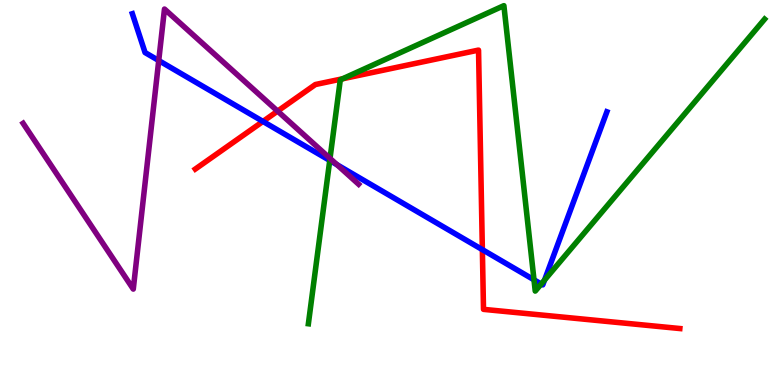[{'lines': ['blue', 'red'], 'intersections': [{'x': 3.39, 'y': 6.85}, {'x': 6.22, 'y': 3.52}]}, {'lines': ['green', 'red'], 'intersections': [{'x': 4.42, 'y': 7.95}]}, {'lines': ['purple', 'red'], 'intersections': [{'x': 3.58, 'y': 7.11}]}, {'lines': ['blue', 'green'], 'intersections': [{'x': 4.25, 'y': 5.83}, {'x': 6.89, 'y': 2.73}, {'x': 6.98, 'y': 2.62}, {'x': 7.03, 'y': 2.73}]}, {'lines': ['blue', 'purple'], 'intersections': [{'x': 2.05, 'y': 8.43}, {'x': 4.35, 'y': 5.72}]}, {'lines': ['green', 'purple'], 'intersections': [{'x': 4.26, 'y': 5.89}]}]